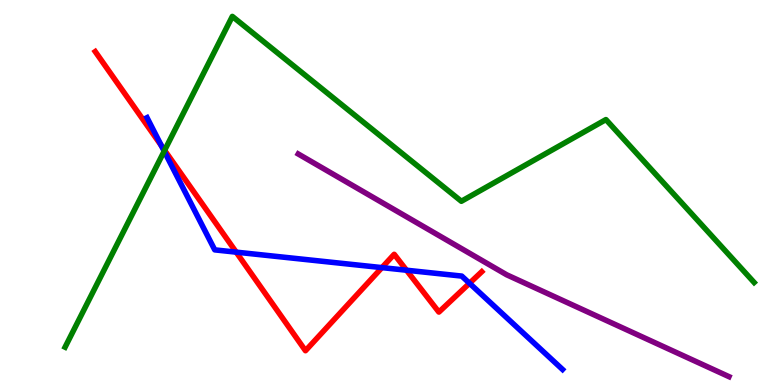[{'lines': ['blue', 'red'], 'intersections': [{'x': 2.08, 'y': 6.22}, {'x': 3.05, 'y': 3.45}, {'x': 4.93, 'y': 3.05}, {'x': 5.25, 'y': 2.98}, {'x': 6.06, 'y': 2.64}]}, {'lines': ['green', 'red'], 'intersections': [{'x': 2.12, 'y': 6.1}]}, {'lines': ['purple', 'red'], 'intersections': []}, {'lines': ['blue', 'green'], 'intersections': [{'x': 2.12, 'y': 6.07}]}, {'lines': ['blue', 'purple'], 'intersections': []}, {'lines': ['green', 'purple'], 'intersections': []}]